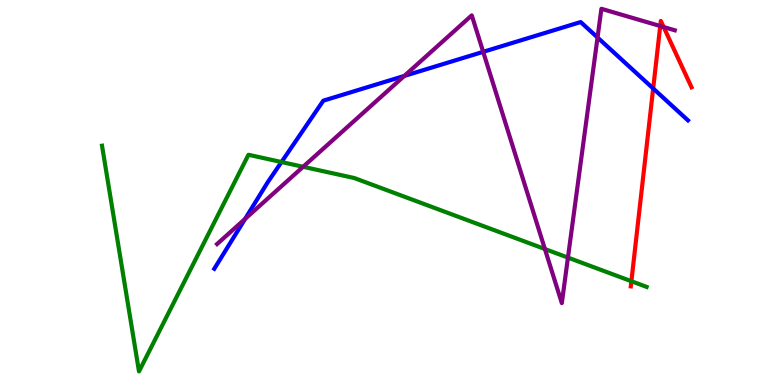[{'lines': ['blue', 'red'], 'intersections': [{'x': 8.43, 'y': 7.7}]}, {'lines': ['green', 'red'], 'intersections': [{'x': 8.15, 'y': 2.7}]}, {'lines': ['purple', 'red'], 'intersections': [{'x': 8.52, 'y': 9.32}, {'x': 8.56, 'y': 9.3}]}, {'lines': ['blue', 'green'], 'intersections': [{'x': 3.63, 'y': 5.79}]}, {'lines': ['blue', 'purple'], 'intersections': [{'x': 3.16, 'y': 4.31}, {'x': 5.22, 'y': 8.03}, {'x': 6.23, 'y': 8.65}, {'x': 7.71, 'y': 9.03}]}, {'lines': ['green', 'purple'], 'intersections': [{'x': 3.91, 'y': 5.67}, {'x': 7.03, 'y': 3.53}, {'x': 7.33, 'y': 3.31}]}]